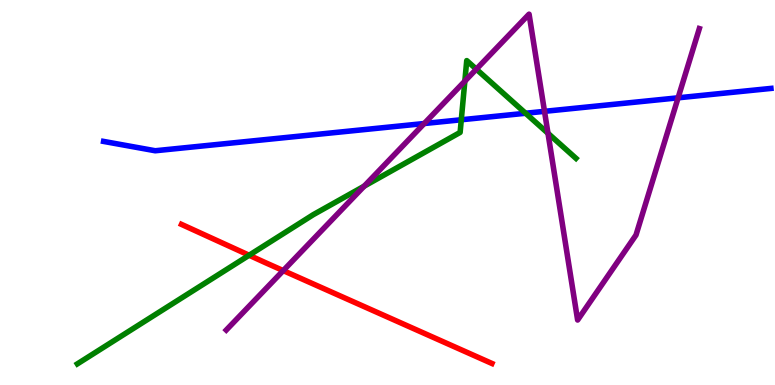[{'lines': ['blue', 'red'], 'intersections': []}, {'lines': ['green', 'red'], 'intersections': [{'x': 3.21, 'y': 3.37}]}, {'lines': ['purple', 'red'], 'intersections': [{'x': 3.65, 'y': 2.97}]}, {'lines': ['blue', 'green'], 'intersections': [{'x': 5.95, 'y': 6.89}, {'x': 6.78, 'y': 7.06}]}, {'lines': ['blue', 'purple'], 'intersections': [{'x': 5.47, 'y': 6.79}, {'x': 7.03, 'y': 7.11}, {'x': 8.75, 'y': 7.46}]}, {'lines': ['green', 'purple'], 'intersections': [{'x': 4.7, 'y': 5.16}, {'x': 6.0, 'y': 7.89}, {'x': 6.15, 'y': 8.2}, {'x': 7.07, 'y': 6.54}]}]